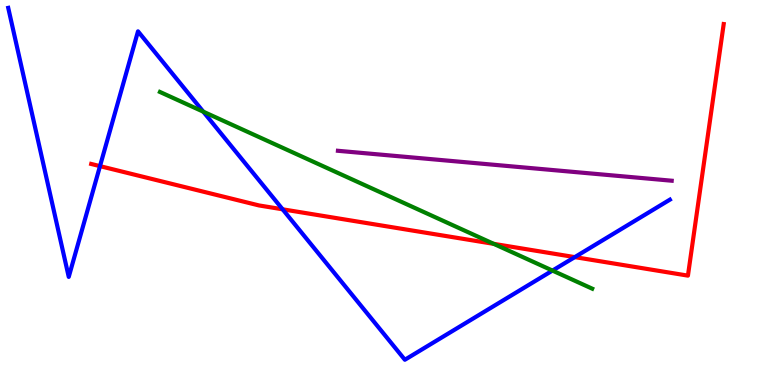[{'lines': ['blue', 'red'], 'intersections': [{'x': 1.29, 'y': 5.68}, {'x': 3.65, 'y': 4.56}, {'x': 7.42, 'y': 3.32}]}, {'lines': ['green', 'red'], 'intersections': [{'x': 6.37, 'y': 3.67}]}, {'lines': ['purple', 'red'], 'intersections': []}, {'lines': ['blue', 'green'], 'intersections': [{'x': 2.62, 'y': 7.1}, {'x': 7.13, 'y': 2.97}]}, {'lines': ['blue', 'purple'], 'intersections': []}, {'lines': ['green', 'purple'], 'intersections': []}]